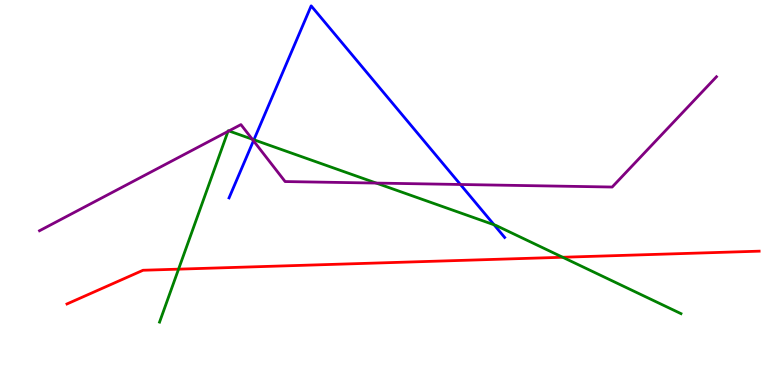[{'lines': ['blue', 'red'], 'intersections': []}, {'lines': ['green', 'red'], 'intersections': [{'x': 2.3, 'y': 3.01}, {'x': 7.26, 'y': 3.32}]}, {'lines': ['purple', 'red'], 'intersections': []}, {'lines': ['blue', 'green'], 'intersections': [{'x': 3.28, 'y': 6.37}, {'x': 6.38, 'y': 4.16}]}, {'lines': ['blue', 'purple'], 'intersections': [{'x': 3.27, 'y': 6.34}, {'x': 5.94, 'y': 5.21}]}, {'lines': ['green', 'purple'], 'intersections': [{'x': 2.94, 'y': 6.59}, {'x': 2.95, 'y': 6.6}, {'x': 3.25, 'y': 6.38}, {'x': 4.85, 'y': 5.24}]}]